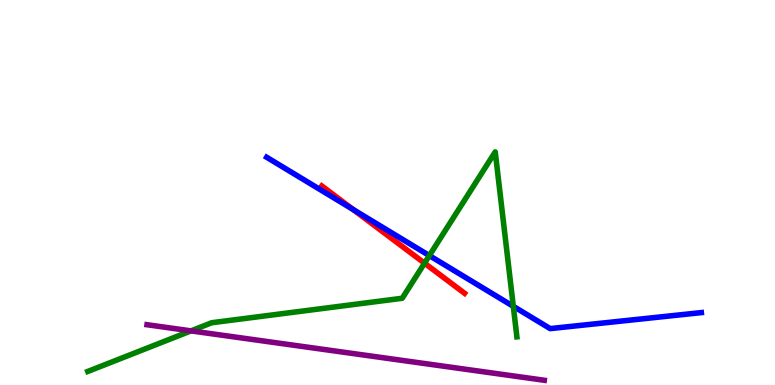[{'lines': ['blue', 'red'], 'intersections': [{'x': 4.56, 'y': 4.56}]}, {'lines': ['green', 'red'], 'intersections': [{'x': 5.48, 'y': 3.16}]}, {'lines': ['purple', 'red'], 'intersections': []}, {'lines': ['blue', 'green'], 'intersections': [{'x': 5.54, 'y': 3.36}, {'x': 6.62, 'y': 2.04}]}, {'lines': ['blue', 'purple'], 'intersections': []}, {'lines': ['green', 'purple'], 'intersections': [{'x': 2.46, 'y': 1.41}]}]